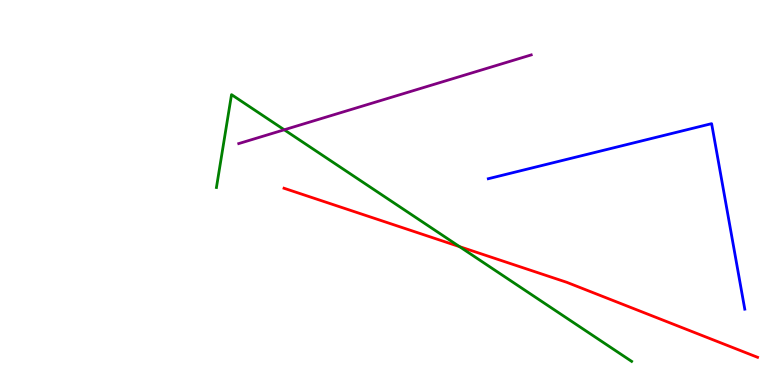[{'lines': ['blue', 'red'], 'intersections': []}, {'lines': ['green', 'red'], 'intersections': [{'x': 5.93, 'y': 3.59}]}, {'lines': ['purple', 'red'], 'intersections': []}, {'lines': ['blue', 'green'], 'intersections': []}, {'lines': ['blue', 'purple'], 'intersections': []}, {'lines': ['green', 'purple'], 'intersections': [{'x': 3.67, 'y': 6.63}]}]